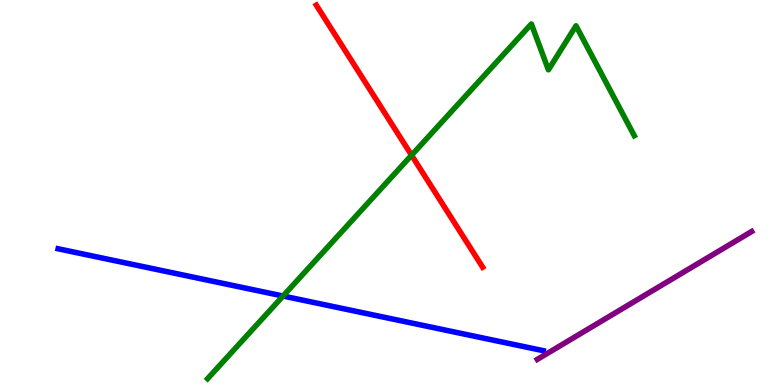[{'lines': ['blue', 'red'], 'intersections': []}, {'lines': ['green', 'red'], 'intersections': [{'x': 5.31, 'y': 5.97}]}, {'lines': ['purple', 'red'], 'intersections': []}, {'lines': ['blue', 'green'], 'intersections': [{'x': 3.65, 'y': 2.31}]}, {'lines': ['blue', 'purple'], 'intersections': []}, {'lines': ['green', 'purple'], 'intersections': []}]